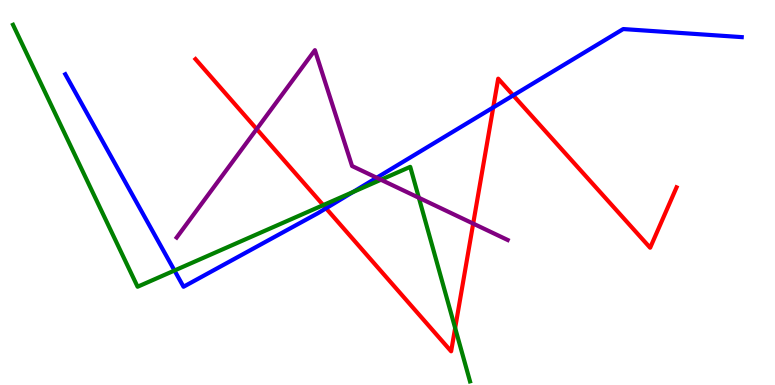[{'lines': ['blue', 'red'], 'intersections': [{'x': 4.21, 'y': 4.59}, {'x': 6.36, 'y': 7.21}, {'x': 6.62, 'y': 7.52}]}, {'lines': ['green', 'red'], 'intersections': [{'x': 4.17, 'y': 4.67}, {'x': 5.87, 'y': 1.48}]}, {'lines': ['purple', 'red'], 'intersections': [{'x': 3.31, 'y': 6.65}, {'x': 6.11, 'y': 4.19}]}, {'lines': ['blue', 'green'], 'intersections': [{'x': 2.25, 'y': 2.97}, {'x': 4.55, 'y': 5.01}]}, {'lines': ['blue', 'purple'], 'intersections': [{'x': 4.86, 'y': 5.38}]}, {'lines': ['green', 'purple'], 'intersections': [{'x': 4.92, 'y': 5.33}, {'x': 5.4, 'y': 4.86}]}]